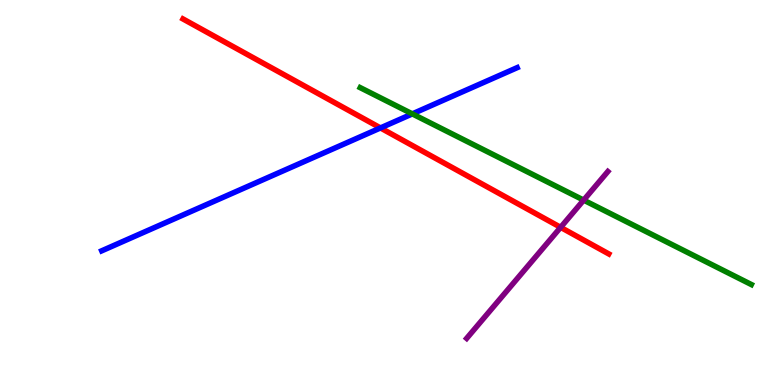[{'lines': ['blue', 'red'], 'intersections': [{'x': 4.91, 'y': 6.68}]}, {'lines': ['green', 'red'], 'intersections': []}, {'lines': ['purple', 'red'], 'intersections': [{'x': 7.23, 'y': 4.1}]}, {'lines': ['blue', 'green'], 'intersections': [{'x': 5.32, 'y': 7.04}]}, {'lines': ['blue', 'purple'], 'intersections': []}, {'lines': ['green', 'purple'], 'intersections': [{'x': 7.53, 'y': 4.8}]}]